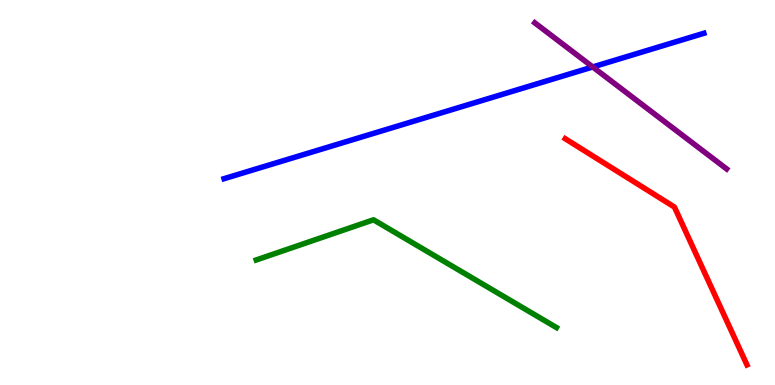[{'lines': ['blue', 'red'], 'intersections': []}, {'lines': ['green', 'red'], 'intersections': []}, {'lines': ['purple', 'red'], 'intersections': []}, {'lines': ['blue', 'green'], 'intersections': []}, {'lines': ['blue', 'purple'], 'intersections': [{'x': 7.65, 'y': 8.26}]}, {'lines': ['green', 'purple'], 'intersections': []}]